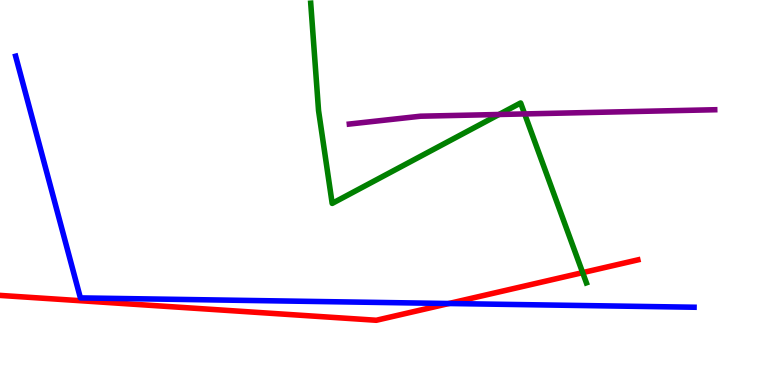[{'lines': ['blue', 'red'], 'intersections': [{'x': 5.79, 'y': 2.12}]}, {'lines': ['green', 'red'], 'intersections': [{'x': 7.52, 'y': 2.92}]}, {'lines': ['purple', 'red'], 'intersections': []}, {'lines': ['blue', 'green'], 'intersections': []}, {'lines': ['blue', 'purple'], 'intersections': []}, {'lines': ['green', 'purple'], 'intersections': [{'x': 6.44, 'y': 7.03}, {'x': 6.77, 'y': 7.04}]}]